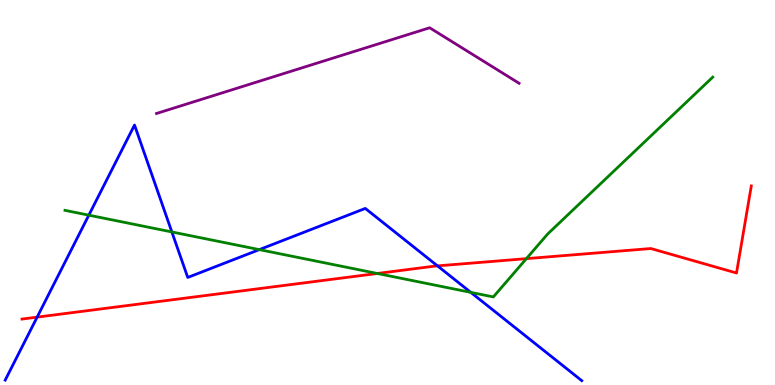[{'lines': ['blue', 'red'], 'intersections': [{'x': 0.479, 'y': 1.76}, {'x': 5.65, 'y': 3.09}]}, {'lines': ['green', 'red'], 'intersections': [{'x': 4.87, 'y': 2.9}, {'x': 6.79, 'y': 3.28}]}, {'lines': ['purple', 'red'], 'intersections': []}, {'lines': ['blue', 'green'], 'intersections': [{'x': 1.15, 'y': 4.41}, {'x': 2.22, 'y': 3.98}, {'x': 3.35, 'y': 3.52}, {'x': 6.07, 'y': 2.41}]}, {'lines': ['blue', 'purple'], 'intersections': []}, {'lines': ['green', 'purple'], 'intersections': []}]